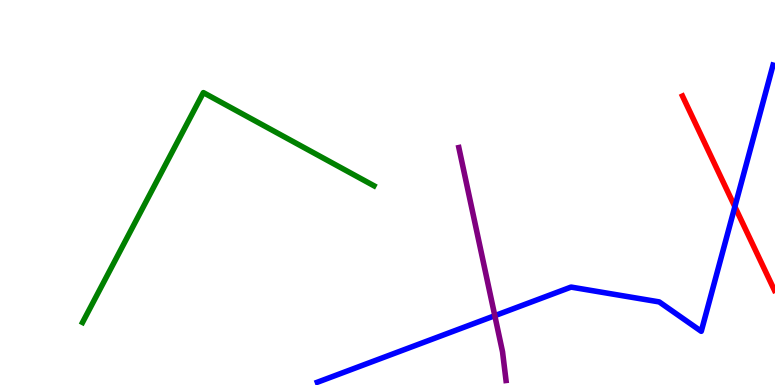[{'lines': ['blue', 'red'], 'intersections': [{'x': 9.48, 'y': 4.63}]}, {'lines': ['green', 'red'], 'intersections': []}, {'lines': ['purple', 'red'], 'intersections': []}, {'lines': ['blue', 'green'], 'intersections': []}, {'lines': ['blue', 'purple'], 'intersections': [{'x': 6.38, 'y': 1.8}]}, {'lines': ['green', 'purple'], 'intersections': []}]